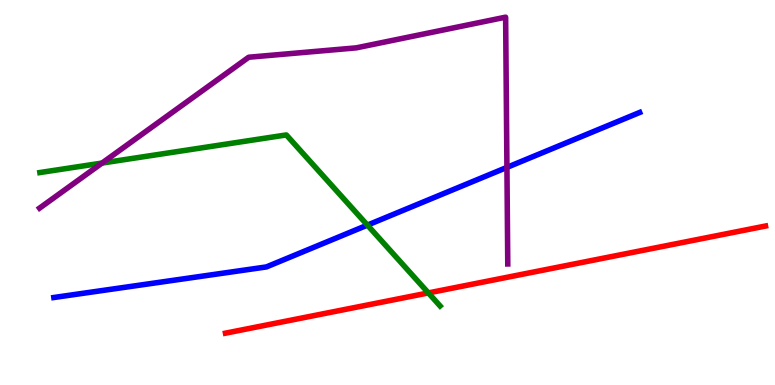[{'lines': ['blue', 'red'], 'intersections': []}, {'lines': ['green', 'red'], 'intersections': [{'x': 5.53, 'y': 2.39}]}, {'lines': ['purple', 'red'], 'intersections': []}, {'lines': ['blue', 'green'], 'intersections': [{'x': 4.74, 'y': 4.15}]}, {'lines': ['blue', 'purple'], 'intersections': [{'x': 6.54, 'y': 5.65}]}, {'lines': ['green', 'purple'], 'intersections': [{'x': 1.32, 'y': 5.76}]}]